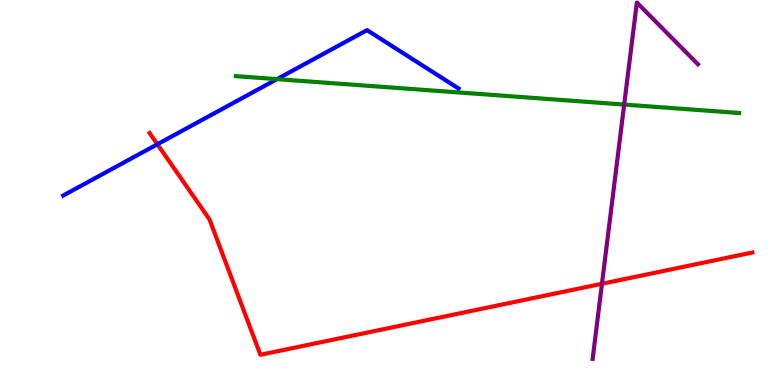[{'lines': ['blue', 'red'], 'intersections': [{'x': 2.03, 'y': 6.25}]}, {'lines': ['green', 'red'], 'intersections': []}, {'lines': ['purple', 'red'], 'intersections': [{'x': 7.77, 'y': 2.63}]}, {'lines': ['blue', 'green'], 'intersections': [{'x': 3.57, 'y': 7.94}]}, {'lines': ['blue', 'purple'], 'intersections': []}, {'lines': ['green', 'purple'], 'intersections': [{'x': 8.05, 'y': 7.28}]}]